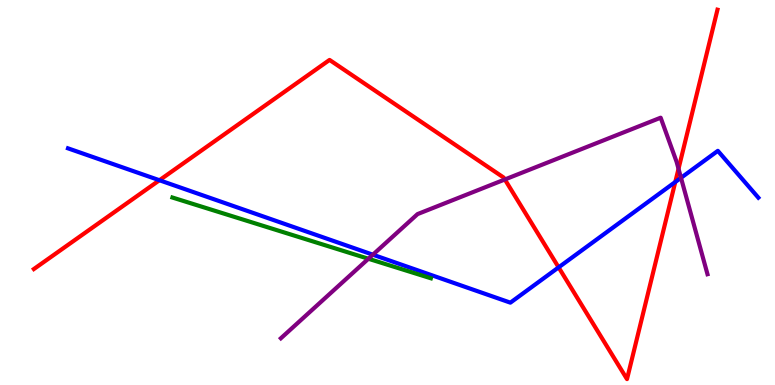[{'lines': ['blue', 'red'], 'intersections': [{'x': 2.06, 'y': 5.32}, {'x': 7.21, 'y': 3.06}, {'x': 8.71, 'y': 5.27}]}, {'lines': ['green', 'red'], 'intersections': []}, {'lines': ['purple', 'red'], 'intersections': [{'x': 6.51, 'y': 5.34}, {'x': 8.76, 'y': 5.62}]}, {'lines': ['blue', 'green'], 'intersections': []}, {'lines': ['blue', 'purple'], 'intersections': [{'x': 4.81, 'y': 3.38}, {'x': 8.79, 'y': 5.38}]}, {'lines': ['green', 'purple'], 'intersections': [{'x': 4.75, 'y': 3.28}]}]